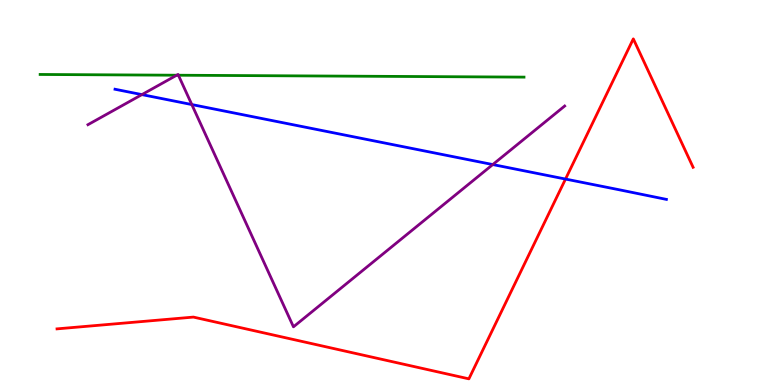[{'lines': ['blue', 'red'], 'intersections': [{'x': 7.3, 'y': 5.35}]}, {'lines': ['green', 'red'], 'intersections': []}, {'lines': ['purple', 'red'], 'intersections': []}, {'lines': ['blue', 'green'], 'intersections': []}, {'lines': ['blue', 'purple'], 'intersections': [{'x': 1.83, 'y': 7.54}, {'x': 2.47, 'y': 7.28}, {'x': 6.36, 'y': 5.73}]}, {'lines': ['green', 'purple'], 'intersections': [{'x': 2.28, 'y': 8.05}, {'x': 2.3, 'y': 8.05}]}]